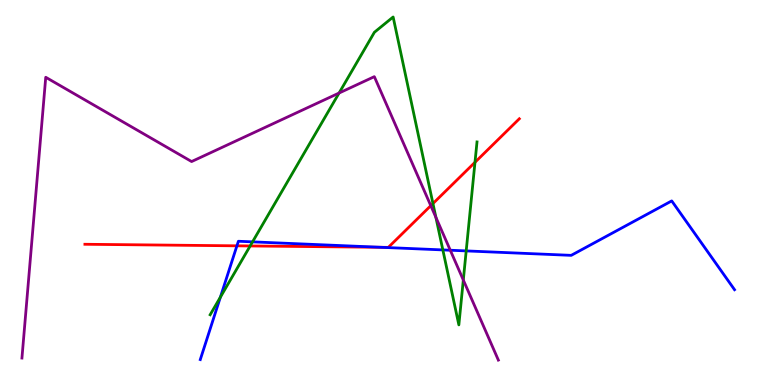[{'lines': ['blue', 'red'], 'intersections': [{'x': 3.06, 'y': 3.61}, {'x': 4.92, 'y': 3.58}]}, {'lines': ['green', 'red'], 'intersections': [{'x': 3.23, 'y': 3.61}, {'x': 5.59, 'y': 4.71}, {'x': 6.13, 'y': 5.78}]}, {'lines': ['purple', 'red'], 'intersections': [{'x': 5.56, 'y': 4.66}]}, {'lines': ['blue', 'green'], 'intersections': [{'x': 2.84, 'y': 2.28}, {'x': 3.26, 'y': 3.72}, {'x': 5.71, 'y': 3.51}, {'x': 6.02, 'y': 3.48}]}, {'lines': ['blue', 'purple'], 'intersections': [{'x': 5.81, 'y': 3.5}]}, {'lines': ['green', 'purple'], 'intersections': [{'x': 4.38, 'y': 7.58}, {'x': 5.62, 'y': 4.35}, {'x': 5.98, 'y': 2.73}]}]